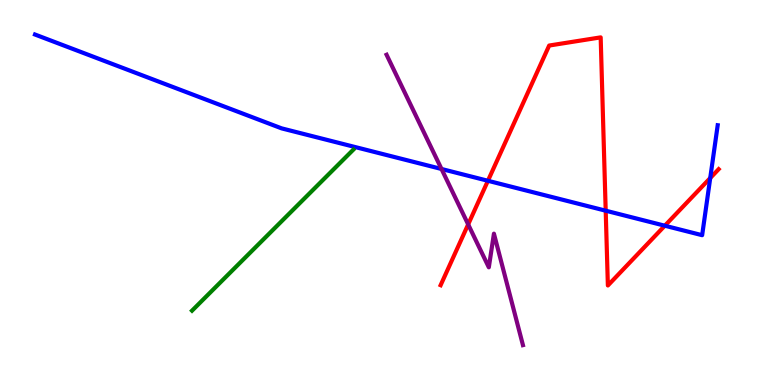[{'lines': ['blue', 'red'], 'intersections': [{'x': 6.3, 'y': 5.3}, {'x': 7.82, 'y': 4.53}, {'x': 8.58, 'y': 4.14}, {'x': 9.16, 'y': 5.38}]}, {'lines': ['green', 'red'], 'intersections': []}, {'lines': ['purple', 'red'], 'intersections': [{'x': 6.04, 'y': 4.17}]}, {'lines': ['blue', 'green'], 'intersections': []}, {'lines': ['blue', 'purple'], 'intersections': [{'x': 5.7, 'y': 5.61}]}, {'lines': ['green', 'purple'], 'intersections': []}]